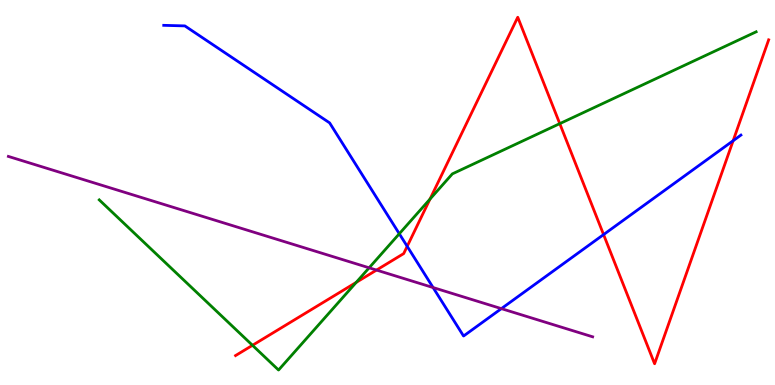[{'lines': ['blue', 'red'], 'intersections': [{'x': 5.25, 'y': 3.6}, {'x': 7.79, 'y': 3.91}, {'x': 9.46, 'y': 6.34}]}, {'lines': ['green', 'red'], 'intersections': [{'x': 3.26, 'y': 1.03}, {'x': 4.6, 'y': 2.66}, {'x': 5.55, 'y': 4.83}, {'x': 7.22, 'y': 6.79}]}, {'lines': ['purple', 'red'], 'intersections': [{'x': 4.86, 'y': 2.98}]}, {'lines': ['blue', 'green'], 'intersections': [{'x': 5.15, 'y': 3.93}]}, {'lines': ['blue', 'purple'], 'intersections': [{'x': 5.59, 'y': 2.53}, {'x': 6.47, 'y': 1.98}]}, {'lines': ['green', 'purple'], 'intersections': [{'x': 4.76, 'y': 3.04}]}]